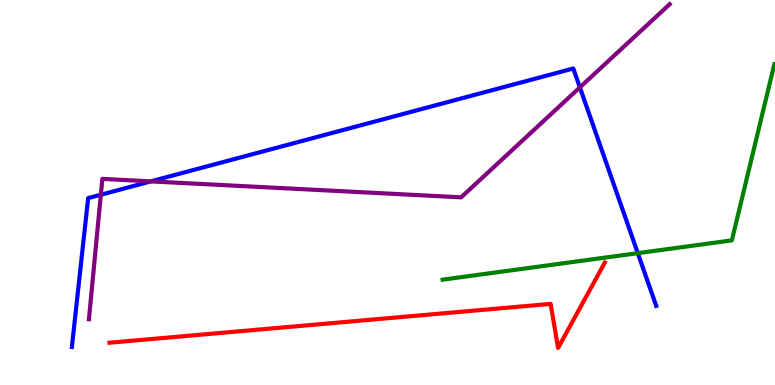[{'lines': ['blue', 'red'], 'intersections': []}, {'lines': ['green', 'red'], 'intersections': []}, {'lines': ['purple', 'red'], 'intersections': []}, {'lines': ['blue', 'green'], 'intersections': [{'x': 8.23, 'y': 3.42}]}, {'lines': ['blue', 'purple'], 'intersections': [{'x': 1.3, 'y': 4.94}, {'x': 1.95, 'y': 5.29}, {'x': 7.48, 'y': 7.73}]}, {'lines': ['green', 'purple'], 'intersections': []}]